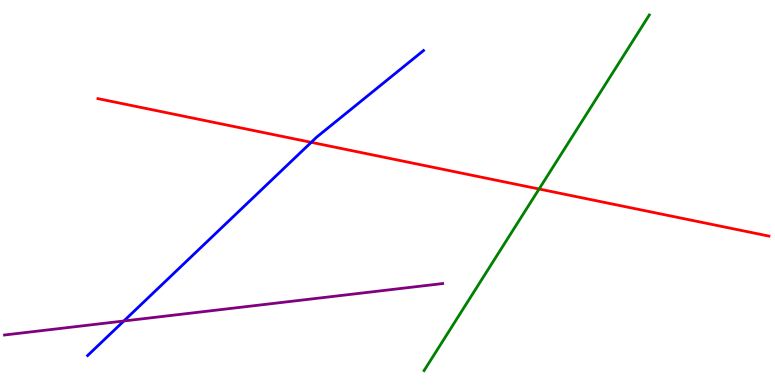[{'lines': ['blue', 'red'], 'intersections': [{'x': 4.02, 'y': 6.3}]}, {'lines': ['green', 'red'], 'intersections': [{'x': 6.96, 'y': 5.09}]}, {'lines': ['purple', 'red'], 'intersections': []}, {'lines': ['blue', 'green'], 'intersections': []}, {'lines': ['blue', 'purple'], 'intersections': [{'x': 1.6, 'y': 1.66}]}, {'lines': ['green', 'purple'], 'intersections': []}]